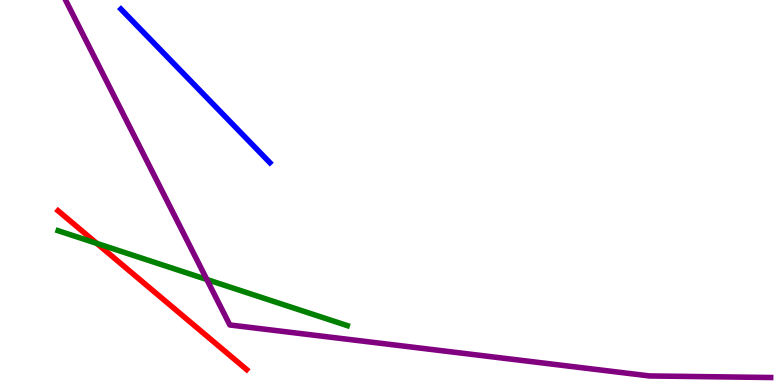[{'lines': ['blue', 'red'], 'intersections': []}, {'lines': ['green', 'red'], 'intersections': [{'x': 1.25, 'y': 3.68}]}, {'lines': ['purple', 'red'], 'intersections': []}, {'lines': ['blue', 'green'], 'intersections': []}, {'lines': ['blue', 'purple'], 'intersections': []}, {'lines': ['green', 'purple'], 'intersections': [{'x': 2.67, 'y': 2.74}]}]